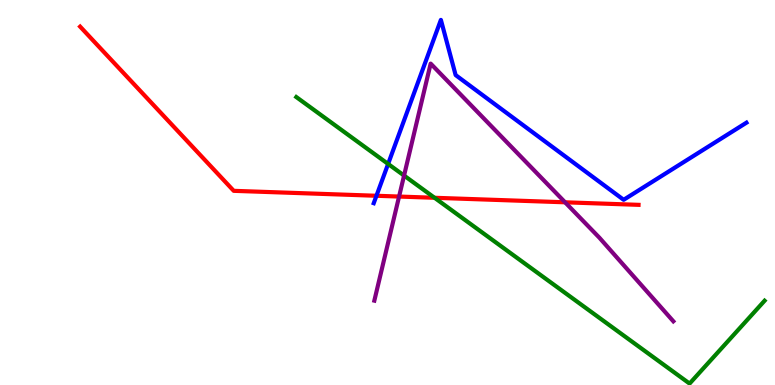[{'lines': ['blue', 'red'], 'intersections': [{'x': 4.86, 'y': 4.92}]}, {'lines': ['green', 'red'], 'intersections': [{'x': 5.61, 'y': 4.86}]}, {'lines': ['purple', 'red'], 'intersections': [{'x': 5.15, 'y': 4.89}, {'x': 7.29, 'y': 4.75}]}, {'lines': ['blue', 'green'], 'intersections': [{'x': 5.01, 'y': 5.74}]}, {'lines': ['blue', 'purple'], 'intersections': []}, {'lines': ['green', 'purple'], 'intersections': [{'x': 5.21, 'y': 5.44}]}]